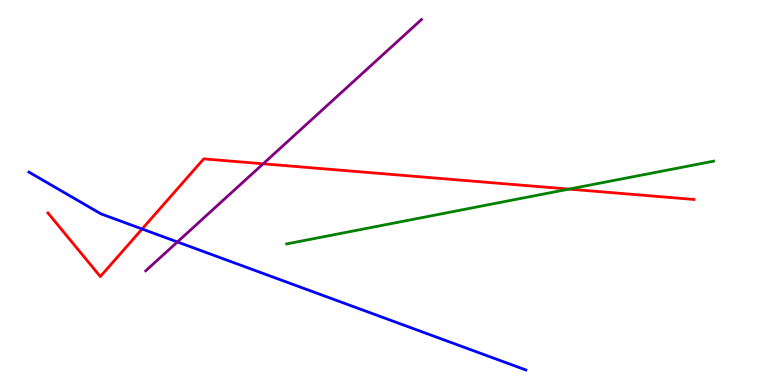[{'lines': ['blue', 'red'], 'intersections': [{'x': 1.83, 'y': 4.05}]}, {'lines': ['green', 'red'], 'intersections': [{'x': 7.34, 'y': 5.09}]}, {'lines': ['purple', 'red'], 'intersections': [{'x': 3.4, 'y': 5.75}]}, {'lines': ['blue', 'green'], 'intersections': []}, {'lines': ['blue', 'purple'], 'intersections': [{'x': 2.29, 'y': 3.72}]}, {'lines': ['green', 'purple'], 'intersections': []}]